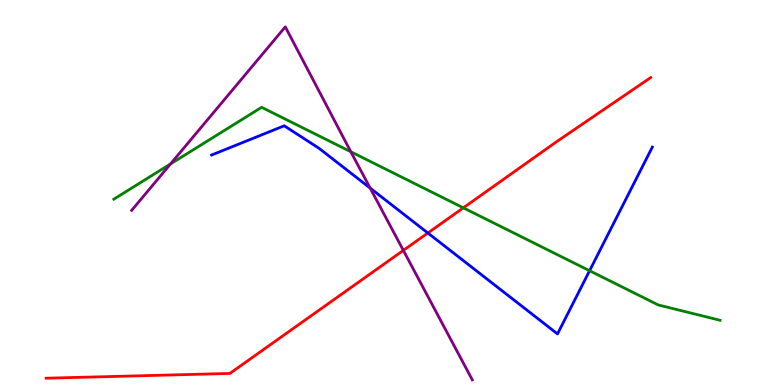[{'lines': ['blue', 'red'], 'intersections': [{'x': 5.52, 'y': 3.95}]}, {'lines': ['green', 'red'], 'intersections': [{'x': 5.98, 'y': 4.6}]}, {'lines': ['purple', 'red'], 'intersections': [{'x': 5.2, 'y': 3.5}]}, {'lines': ['blue', 'green'], 'intersections': [{'x': 7.61, 'y': 2.97}]}, {'lines': ['blue', 'purple'], 'intersections': [{'x': 4.78, 'y': 5.11}]}, {'lines': ['green', 'purple'], 'intersections': [{'x': 2.2, 'y': 5.74}, {'x': 4.53, 'y': 6.06}]}]